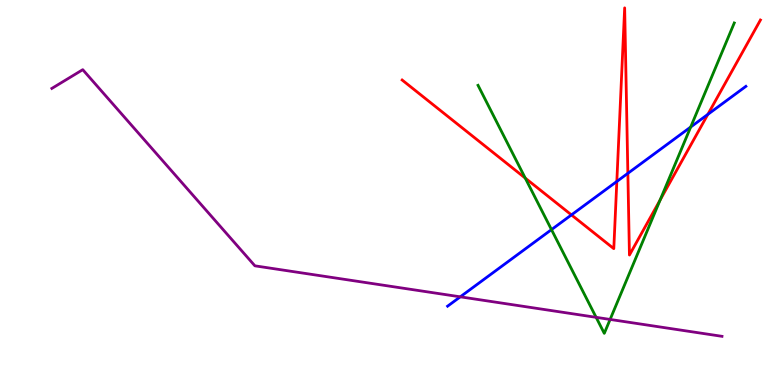[{'lines': ['blue', 'red'], 'intersections': [{'x': 7.37, 'y': 4.42}, {'x': 7.96, 'y': 5.29}, {'x': 8.1, 'y': 5.5}, {'x': 9.13, 'y': 7.03}]}, {'lines': ['green', 'red'], 'intersections': [{'x': 6.78, 'y': 5.37}, {'x': 8.52, 'y': 4.81}]}, {'lines': ['purple', 'red'], 'intersections': []}, {'lines': ['blue', 'green'], 'intersections': [{'x': 7.12, 'y': 4.04}, {'x': 8.91, 'y': 6.7}]}, {'lines': ['blue', 'purple'], 'intersections': [{'x': 5.94, 'y': 2.29}]}, {'lines': ['green', 'purple'], 'intersections': [{'x': 7.69, 'y': 1.76}, {'x': 7.87, 'y': 1.7}]}]